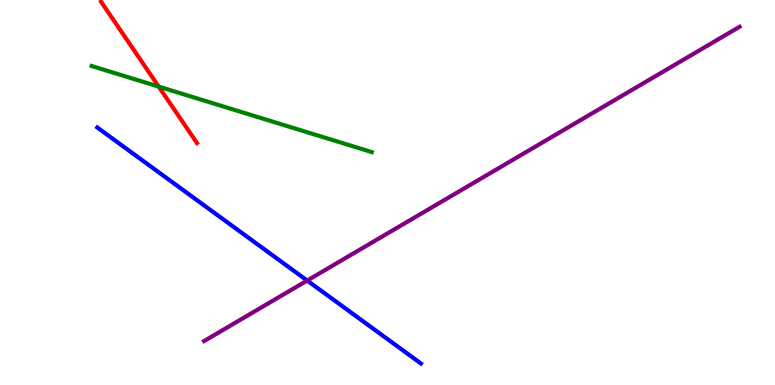[{'lines': ['blue', 'red'], 'intersections': []}, {'lines': ['green', 'red'], 'intersections': [{'x': 2.05, 'y': 7.75}]}, {'lines': ['purple', 'red'], 'intersections': []}, {'lines': ['blue', 'green'], 'intersections': []}, {'lines': ['blue', 'purple'], 'intersections': [{'x': 3.96, 'y': 2.71}]}, {'lines': ['green', 'purple'], 'intersections': []}]